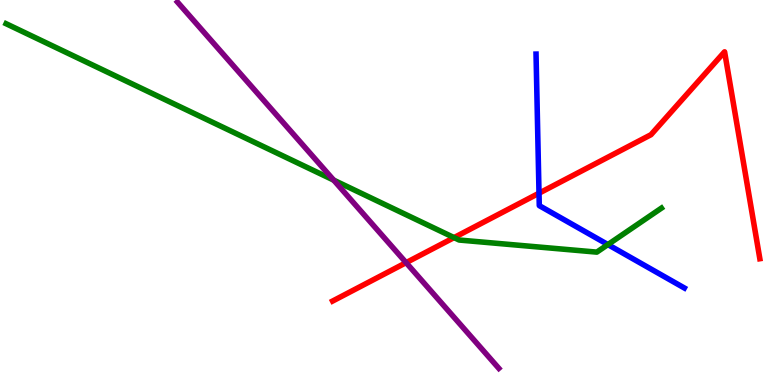[{'lines': ['blue', 'red'], 'intersections': [{'x': 6.95, 'y': 4.98}]}, {'lines': ['green', 'red'], 'intersections': [{'x': 5.86, 'y': 3.83}]}, {'lines': ['purple', 'red'], 'intersections': [{'x': 5.24, 'y': 3.18}]}, {'lines': ['blue', 'green'], 'intersections': [{'x': 7.84, 'y': 3.65}]}, {'lines': ['blue', 'purple'], 'intersections': []}, {'lines': ['green', 'purple'], 'intersections': [{'x': 4.31, 'y': 5.32}]}]